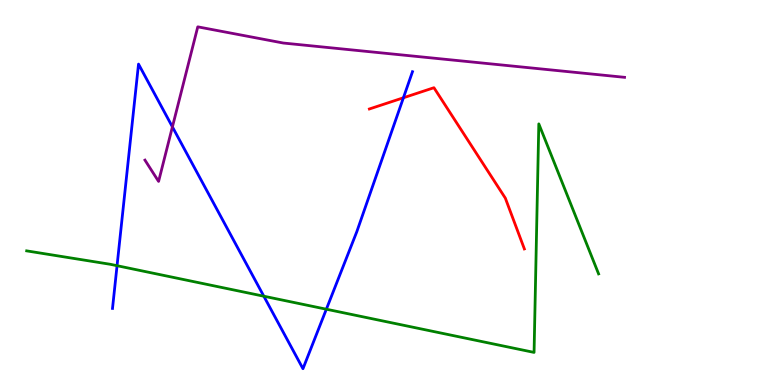[{'lines': ['blue', 'red'], 'intersections': [{'x': 5.21, 'y': 7.46}]}, {'lines': ['green', 'red'], 'intersections': []}, {'lines': ['purple', 'red'], 'intersections': []}, {'lines': ['blue', 'green'], 'intersections': [{'x': 1.51, 'y': 3.1}, {'x': 3.4, 'y': 2.31}, {'x': 4.21, 'y': 1.97}]}, {'lines': ['blue', 'purple'], 'intersections': [{'x': 2.22, 'y': 6.7}]}, {'lines': ['green', 'purple'], 'intersections': []}]